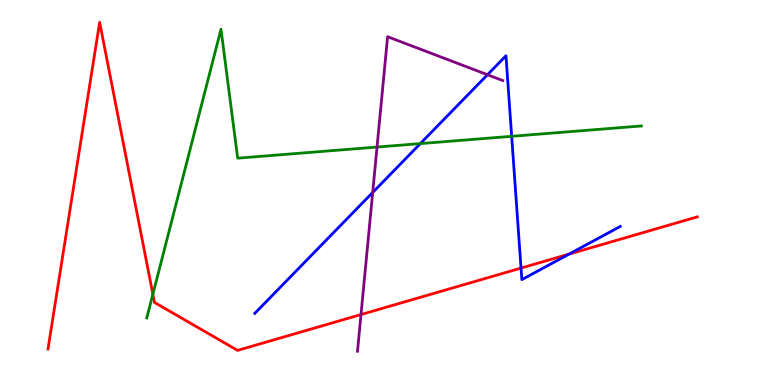[{'lines': ['blue', 'red'], 'intersections': [{'x': 6.72, 'y': 3.04}, {'x': 7.34, 'y': 3.4}]}, {'lines': ['green', 'red'], 'intersections': [{'x': 1.97, 'y': 2.36}]}, {'lines': ['purple', 'red'], 'intersections': [{'x': 4.66, 'y': 1.83}]}, {'lines': ['blue', 'green'], 'intersections': [{'x': 5.42, 'y': 6.27}, {'x': 6.6, 'y': 6.46}]}, {'lines': ['blue', 'purple'], 'intersections': [{'x': 4.81, 'y': 5.0}, {'x': 6.29, 'y': 8.06}]}, {'lines': ['green', 'purple'], 'intersections': [{'x': 4.86, 'y': 6.18}]}]